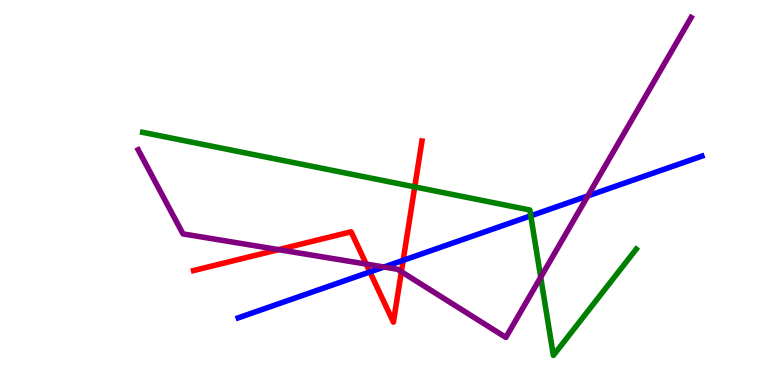[{'lines': ['blue', 'red'], 'intersections': [{'x': 4.77, 'y': 2.94}, {'x': 5.2, 'y': 3.24}]}, {'lines': ['green', 'red'], 'intersections': [{'x': 5.35, 'y': 5.15}]}, {'lines': ['purple', 'red'], 'intersections': [{'x': 3.59, 'y': 3.52}, {'x': 4.73, 'y': 3.14}, {'x': 5.18, 'y': 2.94}]}, {'lines': ['blue', 'green'], 'intersections': [{'x': 6.85, 'y': 4.39}]}, {'lines': ['blue', 'purple'], 'intersections': [{'x': 4.95, 'y': 3.06}, {'x': 7.58, 'y': 4.91}]}, {'lines': ['green', 'purple'], 'intersections': [{'x': 6.98, 'y': 2.8}]}]